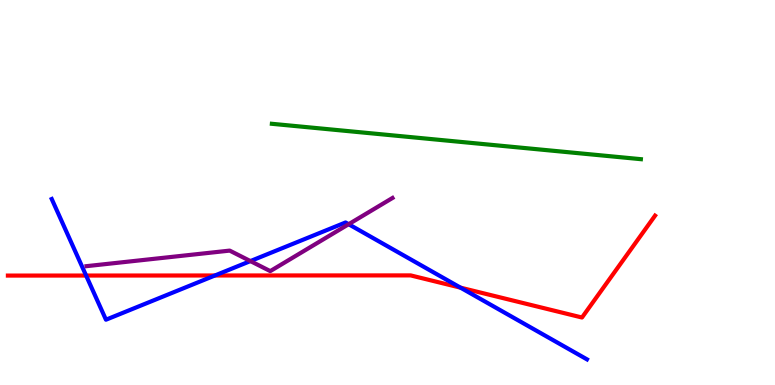[{'lines': ['blue', 'red'], 'intersections': [{'x': 1.11, 'y': 2.84}, {'x': 2.77, 'y': 2.84}, {'x': 5.94, 'y': 2.53}]}, {'lines': ['green', 'red'], 'intersections': []}, {'lines': ['purple', 'red'], 'intersections': []}, {'lines': ['blue', 'green'], 'intersections': []}, {'lines': ['blue', 'purple'], 'intersections': [{'x': 3.23, 'y': 3.22}, {'x': 4.5, 'y': 4.18}]}, {'lines': ['green', 'purple'], 'intersections': []}]